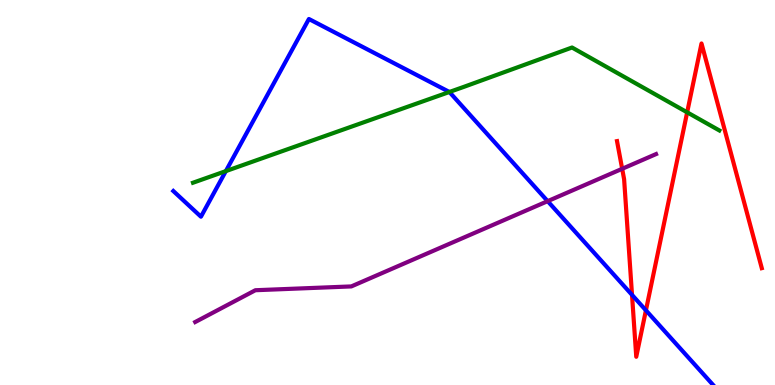[{'lines': ['blue', 'red'], 'intersections': [{'x': 8.16, 'y': 2.34}, {'x': 8.33, 'y': 1.94}]}, {'lines': ['green', 'red'], 'intersections': [{'x': 8.87, 'y': 7.08}]}, {'lines': ['purple', 'red'], 'intersections': [{'x': 8.03, 'y': 5.62}]}, {'lines': ['blue', 'green'], 'intersections': [{'x': 2.91, 'y': 5.56}, {'x': 5.8, 'y': 7.61}]}, {'lines': ['blue', 'purple'], 'intersections': [{'x': 7.07, 'y': 4.78}]}, {'lines': ['green', 'purple'], 'intersections': []}]